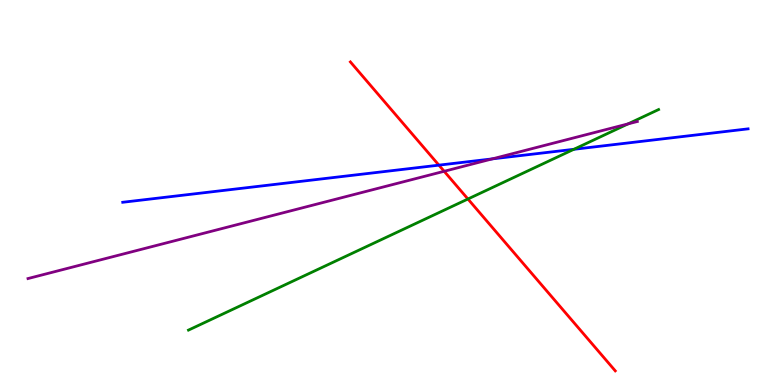[{'lines': ['blue', 'red'], 'intersections': [{'x': 5.66, 'y': 5.71}]}, {'lines': ['green', 'red'], 'intersections': [{'x': 6.04, 'y': 4.83}]}, {'lines': ['purple', 'red'], 'intersections': [{'x': 5.73, 'y': 5.55}]}, {'lines': ['blue', 'green'], 'intersections': [{'x': 7.4, 'y': 6.12}]}, {'lines': ['blue', 'purple'], 'intersections': [{'x': 6.35, 'y': 5.87}]}, {'lines': ['green', 'purple'], 'intersections': [{'x': 8.1, 'y': 6.78}]}]